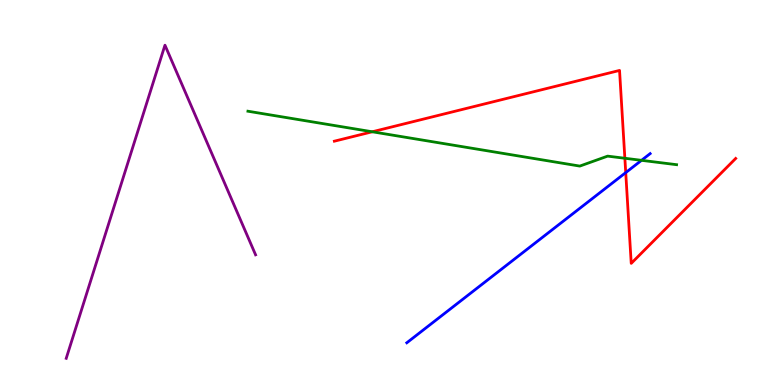[{'lines': ['blue', 'red'], 'intersections': [{'x': 8.07, 'y': 5.52}]}, {'lines': ['green', 'red'], 'intersections': [{'x': 4.8, 'y': 6.58}, {'x': 8.06, 'y': 5.89}]}, {'lines': ['purple', 'red'], 'intersections': []}, {'lines': ['blue', 'green'], 'intersections': [{'x': 8.28, 'y': 5.84}]}, {'lines': ['blue', 'purple'], 'intersections': []}, {'lines': ['green', 'purple'], 'intersections': []}]